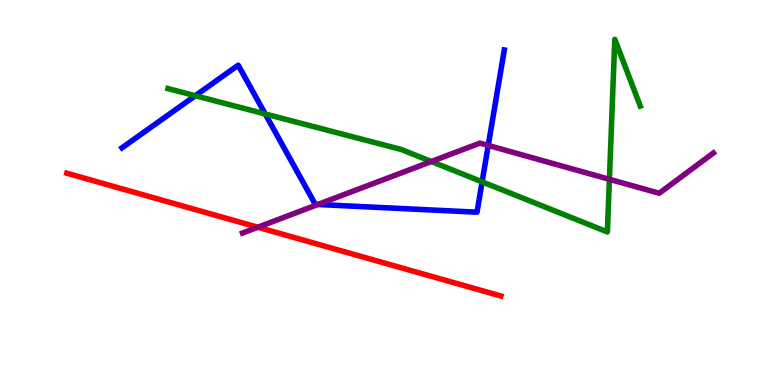[{'lines': ['blue', 'red'], 'intersections': []}, {'lines': ['green', 'red'], 'intersections': []}, {'lines': ['purple', 'red'], 'intersections': [{'x': 3.33, 'y': 4.1}]}, {'lines': ['blue', 'green'], 'intersections': [{'x': 2.52, 'y': 7.51}, {'x': 3.42, 'y': 7.04}, {'x': 6.22, 'y': 5.28}]}, {'lines': ['blue', 'purple'], 'intersections': [{'x': 4.1, 'y': 4.69}, {'x': 6.3, 'y': 6.22}]}, {'lines': ['green', 'purple'], 'intersections': [{'x': 5.57, 'y': 5.8}, {'x': 7.86, 'y': 5.34}]}]